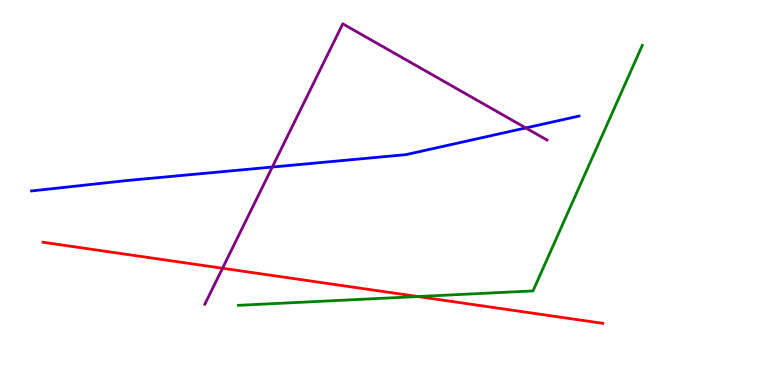[{'lines': ['blue', 'red'], 'intersections': []}, {'lines': ['green', 'red'], 'intersections': [{'x': 5.39, 'y': 2.3}]}, {'lines': ['purple', 'red'], 'intersections': [{'x': 2.87, 'y': 3.03}]}, {'lines': ['blue', 'green'], 'intersections': []}, {'lines': ['blue', 'purple'], 'intersections': [{'x': 3.51, 'y': 5.66}, {'x': 6.78, 'y': 6.68}]}, {'lines': ['green', 'purple'], 'intersections': []}]